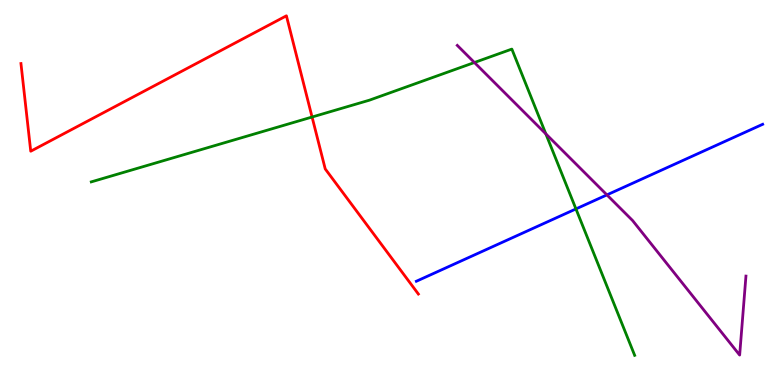[{'lines': ['blue', 'red'], 'intersections': []}, {'lines': ['green', 'red'], 'intersections': [{'x': 4.03, 'y': 6.96}]}, {'lines': ['purple', 'red'], 'intersections': []}, {'lines': ['blue', 'green'], 'intersections': [{'x': 7.43, 'y': 4.57}]}, {'lines': ['blue', 'purple'], 'intersections': [{'x': 7.83, 'y': 4.94}]}, {'lines': ['green', 'purple'], 'intersections': [{'x': 6.12, 'y': 8.38}, {'x': 7.04, 'y': 6.52}]}]